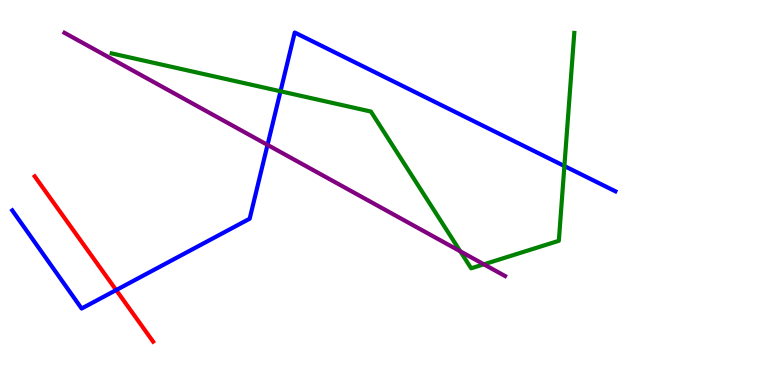[{'lines': ['blue', 'red'], 'intersections': [{'x': 1.5, 'y': 2.47}]}, {'lines': ['green', 'red'], 'intersections': []}, {'lines': ['purple', 'red'], 'intersections': []}, {'lines': ['blue', 'green'], 'intersections': [{'x': 3.62, 'y': 7.63}, {'x': 7.28, 'y': 5.69}]}, {'lines': ['blue', 'purple'], 'intersections': [{'x': 3.45, 'y': 6.24}]}, {'lines': ['green', 'purple'], 'intersections': [{'x': 5.94, 'y': 3.47}, {'x': 6.24, 'y': 3.13}]}]